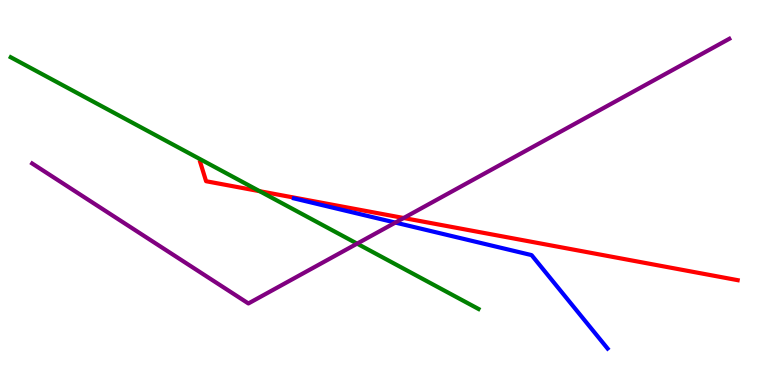[{'lines': ['blue', 'red'], 'intersections': []}, {'lines': ['green', 'red'], 'intersections': [{'x': 3.35, 'y': 5.03}]}, {'lines': ['purple', 'red'], 'intersections': [{'x': 5.21, 'y': 4.34}]}, {'lines': ['blue', 'green'], 'intersections': []}, {'lines': ['blue', 'purple'], 'intersections': [{'x': 5.1, 'y': 4.22}]}, {'lines': ['green', 'purple'], 'intersections': [{'x': 4.61, 'y': 3.67}]}]